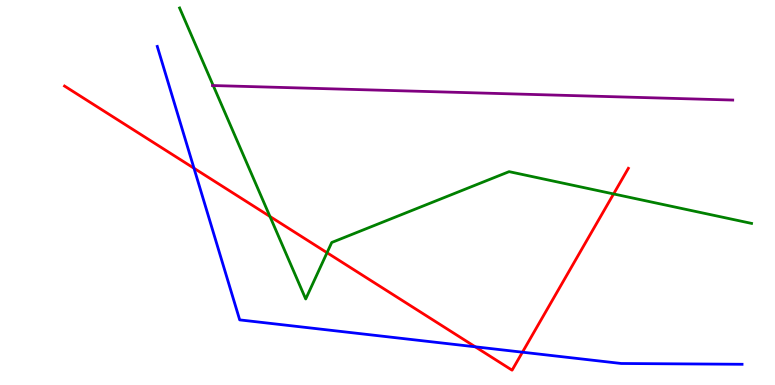[{'lines': ['blue', 'red'], 'intersections': [{'x': 2.5, 'y': 5.63}, {'x': 6.13, 'y': 0.992}, {'x': 6.74, 'y': 0.852}]}, {'lines': ['green', 'red'], 'intersections': [{'x': 3.48, 'y': 4.38}, {'x': 4.22, 'y': 3.44}, {'x': 7.92, 'y': 4.96}]}, {'lines': ['purple', 'red'], 'intersections': []}, {'lines': ['blue', 'green'], 'intersections': []}, {'lines': ['blue', 'purple'], 'intersections': []}, {'lines': ['green', 'purple'], 'intersections': [{'x': 2.75, 'y': 7.78}]}]